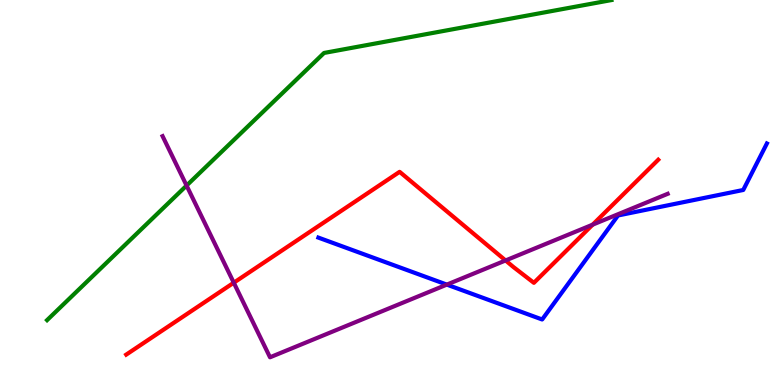[{'lines': ['blue', 'red'], 'intersections': []}, {'lines': ['green', 'red'], 'intersections': []}, {'lines': ['purple', 'red'], 'intersections': [{'x': 3.02, 'y': 2.66}, {'x': 6.52, 'y': 3.23}, {'x': 7.65, 'y': 4.16}]}, {'lines': ['blue', 'green'], 'intersections': []}, {'lines': ['blue', 'purple'], 'intersections': [{'x': 5.77, 'y': 2.61}]}, {'lines': ['green', 'purple'], 'intersections': [{'x': 2.41, 'y': 5.18}]}]